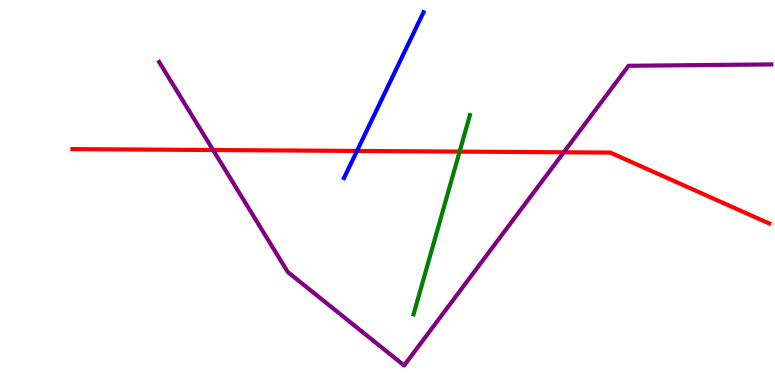[{'lines': ['blue', 'red'], 'intersections': [{'x': 4.61, 'y': 6.08}]}, {'lines': ['green', 'red'], 'intersections': [{'x': 5.93, 'y': 6.06}]}, {'lines': ['purple', 'red'], 'intersections': [{'x': 2.75, 'y': 6.1}, {'x': 7.27, 'y': 6.04}]}, {'lines': ['blue', 'green'], 'intersections': []}, {'lines': ['blue', 'purple'], 'intersections': []}, {'lines': ['green', 'purple'], 'intersections': []}]